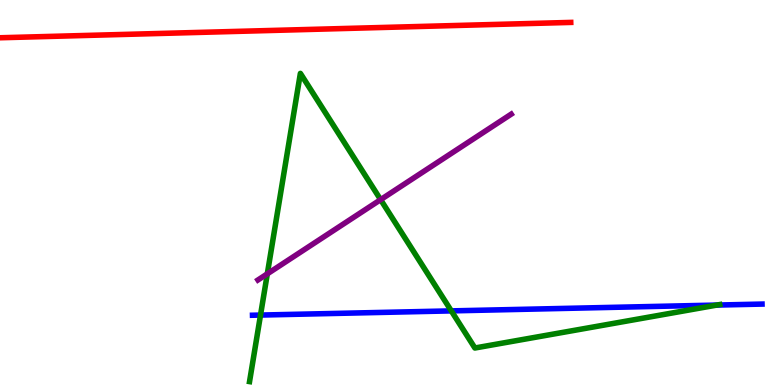[{'lines': ['blue', 'red'], 'intersections': []}, {'lines': ['green', 'red'], 'intersections': []}, {'lines': ['purple', 'red'], 'intersections': []}, {'lines': ['blue', 'green'], 'intersections': [{'x': 3.36, 'y': 1.82}, {'x': 5.82, 'y': 1.93}, {'x': 9.25, 'y': 2.08}]}, {'lines': ['blue', 'purple'], 'intersections': []}, {'lines': ['green', 'purple'], 'intersections': [{'x': 3.45, 'y': 2.89}, {'x': 4.91, 'y': 4.81}]}]